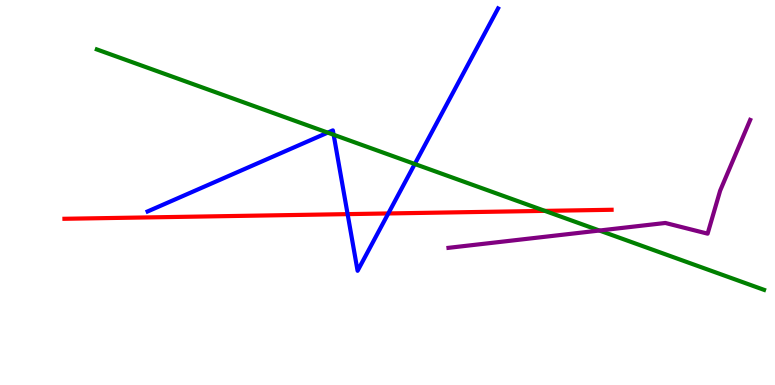[{'lines': ['blue', 'red'], 'intersections': [{'x': 4.49, 'y': 4.44}, {'x': 5.01, 'y': 4.46}]}, {'lines': ['green', 'red'], 'intersections': [{'x': 7.03, 'y': 4.52}]}, {'lines': ['purple', 'red'], 'intersections': []}, {'lines': ['blue', 'green'], 'intersections': [{'x': 4.23, 'y': 6.56}, {'x': 4.31, 'y': 6.5}, {'x': 5.35, 'y': 5.74}]}, {'lines': ['blue', 'purple'], 'intersections': []}, {'lines': ['green', 'purple'], 'intersections': [{'x': 7.73, 'y': 4.01}]}]